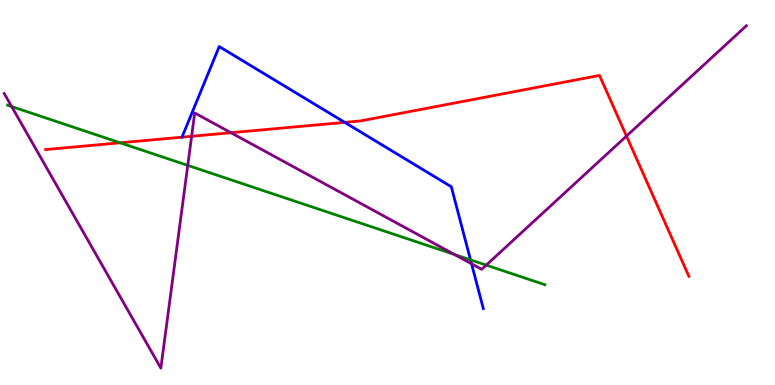[{'lines': ['blue', 'red'], 'intersections': [{'x': 4.45, 'y': 6.82}]}, {'lines': ['green', 'red'], 'intersections': [{'x': 1.55, 'y': 6.29}]}, {'lines': ['purple', 'red'], 'intersections': [{'x': 2.47, 'y': 6.46}, {'x': 2.98, 'y': 6.55}, {'x': 8.08, 'y': 6.47}]}, {'lines': ['blue', 'green'], 'intersections': [{'x': 6.07, 'y': 3.25}]}, {'lines': ['blue', 'purple'], 'intersections': [{'x': 6.08, 'y': 3.15}]}, {'lines': ['green', 'purple'], 'intersections': [{'x': 0.15, 'y': 7.23}, {'x': 2.42, 'y': 5.7}, {'x': 5.86, 'y': 3.39}, {'x': 6.27, 'y': 3.11}]}]